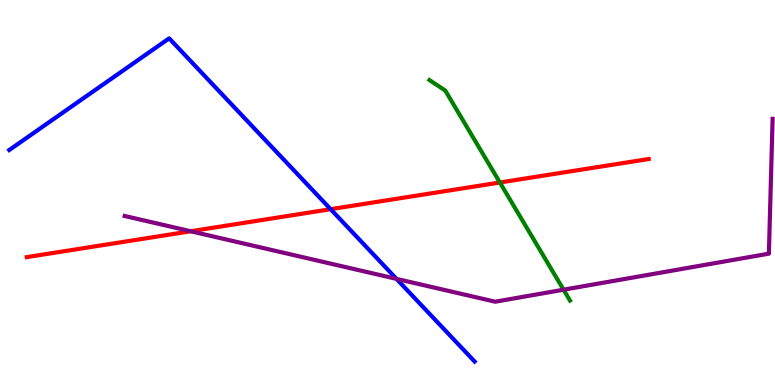[{'lines': ['blue', 'red'], 'intersections': [{'x': 4.27, 'y': 4.57}]}, {'lines': ['green', 'red'], 'intersections': [{'x': 6.45, 'y': 5.26}]}, {'lines': ['purple', 'red'], 'intersections': [{'x': 2.46, 'y': 3.99}]}, {'lines': ['blue', 'green'], 'intersections': []}, {'lines': ['blue', 'purple'], 'intersections': [{'x': 5.12, 'y': 2.76}]}, {'lines': ['green', 'purple'], 'intersections': [{'x': 7.27, 'y': 2.48}]}]